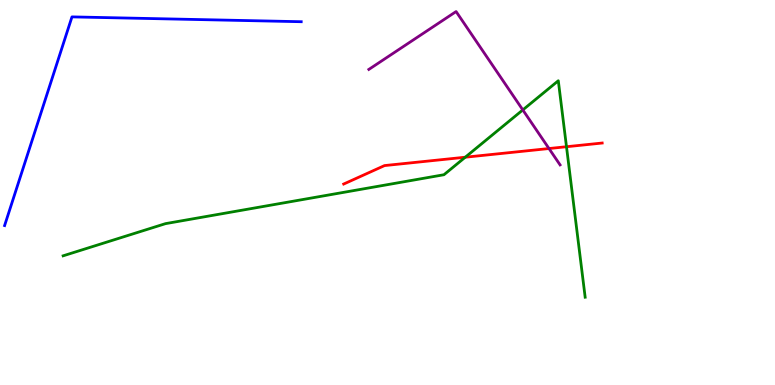[{'lines': ['blue', 'red'], 'intersections': []}, {'lines': ['green', 'red'], 'intersections': [{'x': 6.0, 'y': 5.92}, {'x': 7.31, 'y': 6.19}]}, {'lines': ['purple', 'red'], 'intersections': [{'x': 7.08, 'y': 6.14}]}, {'lines': ['blue', 'green'], 'intersections': []}, {'lines': ['blue', 'purple'], 'intersections': []}, {'lines': ['green', 'purple'], 'intersections': [{'x': 6.75, 'y': 7.14}]}]